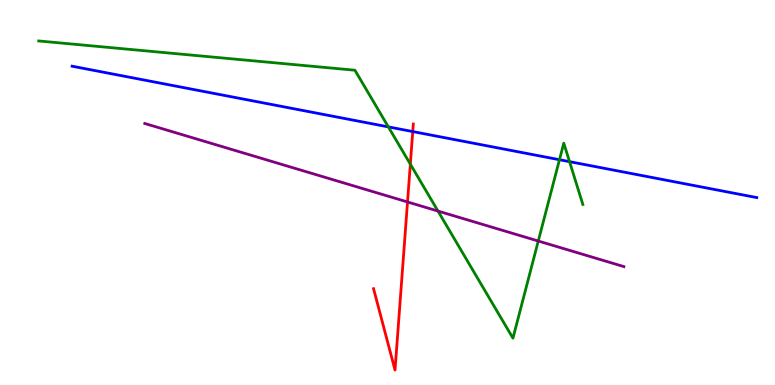[{'lines': ['blue', 'red'], 'intersections': [{'x': 5.33, 'y': 6.58}]}, {'lines': ['green', 'red'], 'intersections': [{'x': 5.29, 'y': 5.74}]}, {'lines': ['purple', 'red'], 'intersections': [{'x': 5.26, 'y': 4.75}]}, {'lines': ['blue', 'green'], 'intersections': [{'x': 5.01, 'y': 6.7}, {'x': 7.22, 'y': 5.85}, {'x': 7.35, 'y': 5.8}]}, {'lines': ['blue', 'purple'], 'intersections': []}, {'lines': ['green', 'purple'], 'intersections': [{'x': 5.65, 'y': 4.52}, {'x': 6.95, 'y': 3.74}]}]